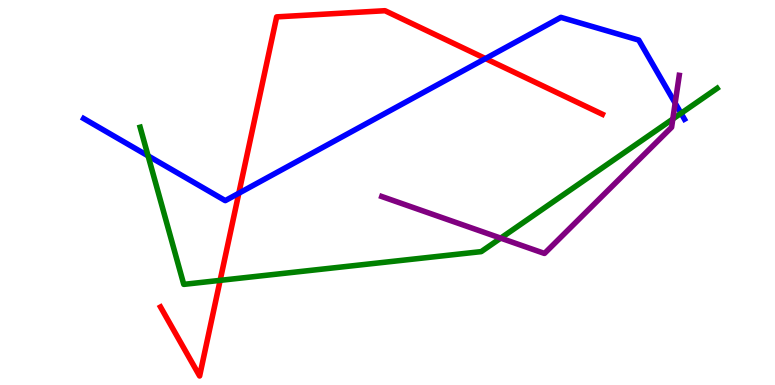[{'lines': ['blue', 'red'], 'intersections': [{'x': 3.08, 'y': 4.98}, {'x': 6.26, 'y': 8.48}]}, {'lines': ['green', 'red'], 'intersections': [{'x': 2.84, 'y': 2.72}]}, {'lines': ['purple', 'red'], 'intersections': []}, {'lines': ['blue', 'green'], 'intersections': [{'x': 1.91, 'y': 5.95}, {'x': 8.79, 'y': 7.06}]}, {'lines': ['blue', 'purple'], 'intersections': [{'x': 8.71, 'y': 7.32}]}, {'lines': ['green', 'purple'], 'intersections': [{'x': 6.46, 'y': 3.81}, {'x': 8.68, 'y': 6.91}]}]